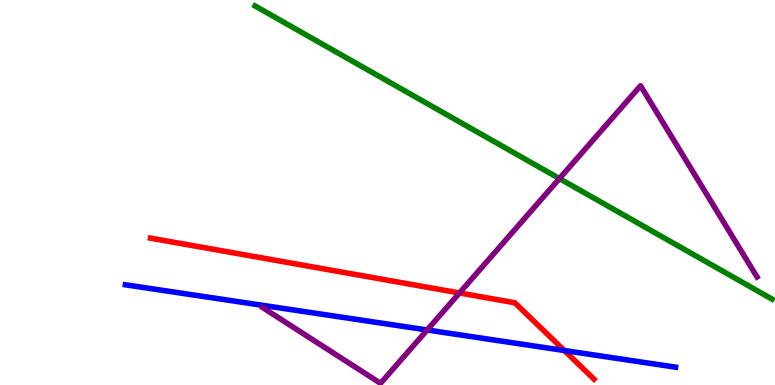[{'lines': ['blue', 'red'], 'intersections': [{'x': 7.28, 'y': 0.896}]}, {'lines': ['green', 'red'], 'intersections': []}, {'lines': ['purple', 'red'], 'intersections': [{'x': 5.93, 'y': 2.39}]}, {'lines': ['blue', 'green'], 'intersections': []}, {'lines': ['blue', 'purple'], 'intersections': [{'x': 5.51, 'y': 1.43}]}, {'lines': ['green', 'purple'], 'intersections': [{'x': 7.22, 'y': 5.36}]}]